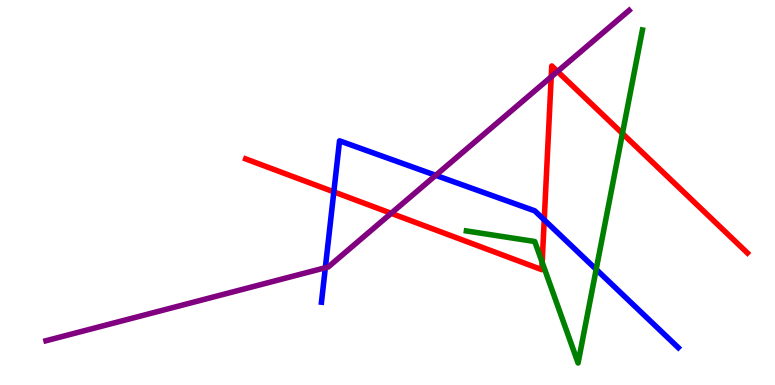[{'lines': ['blue', 'red'], 'intersections': [{'x': 4.31, 'y': 5.02}, {'x': 7.02, 'y': 4.29}]}, {'lines': ['green', 'red'], 'intersections': [{'x': 7.0, 'y': 3.19}, {'x': 8.03, 'y': 6.53}]}, {'lines': ['purple', 'red'], 'intersections': [{'x': 5.05, 'y': 4.46}, {'x': 7.11, 'y': 8.0}, {'x': 7.19, 'y': 8.14}]}, {'lines': ['blue', 'green'], 'intersections': [{'x': 7.69, 'y': 3.0}]}, {'lines': ['blue', 'purple'], 'intersections': [{'x': 4.2, 'y': 3.05}, {'x': 5.62, 'y': 5.45}]}, {'lines': ['green', 'purple'], 'intersections': []}]